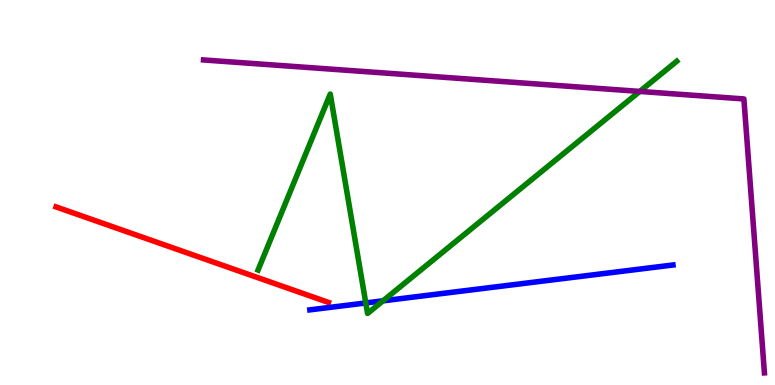[{'lines': ['blue', 'red'], 'intersections': []}, {'lines': ['green', 'red'], 'intersections': []}, {'lines': ['purple', 'red'], 'intersections': []}, {'lines': ['blue', 'green'], 'intersections': [{'x': 4.72, 'y': 2.13}, {'x': 4.94, 'y': 2.19}]}, {'lines': ['blue', 'purple'], 'intersections': []}, {'lines': ['green', 'purple'], 'intersections': [{'x': 8.26, 'y': 7.63}]}]